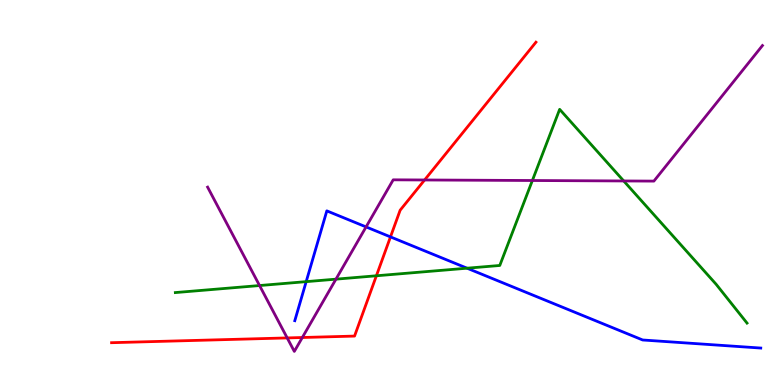[{'lines': ['blue', 'red'], 'intersections': [{'x': 5.04, 'y': 3.85}]}, {'lines': ['green', 'red'], 'intersections': [{'x': 4.86, 'y': 2.84}]}, {'lines': ['purple', 'red'], 'intersections': [{'x': 3.71, 'y': 1.22}, {'x': 3.9, 'y': 1.23}, {'x': 5.48, 'y': 5.33}]}, {'lines': ['blue', 'green'], 'intersections': [{'x': 3.95, 'y': 2.68}, {'x': 6.03, 'y': 3.03}]}, {'lines': ['blue', 'purple'], 'intersections': [{'x': 4.72, 'y': 4.11}]}, {'lines': ['green', 'purple'], 'intersections': [{'x': 3.35, 'y': 2.58}, {'x': 4.33, 'y': 2.75}, {'x': 6.87, 'y': 5.31}, {'x': 8.05, 'y': 5.3}]}]